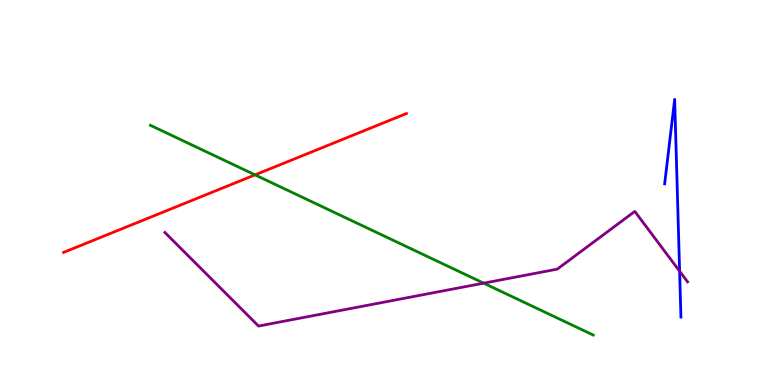[{'lines': ['blue', 'red'], 'intersections': []}, {'lines': ['green', 'red'], 'intersections': [{'x': 3.29, 'y': 5.46}]}, {'lines': ['purple', 'red'], 'intersections': []}, {'lines': ['blue', 'green'], 'intersections': []}, {'lines': ['blue', 'purple'], 'intersections': [{'x': 8.77, 'y': 2.96}]}, {'lines': ['green', 'purple'], 'intersections': [{'x': 6.24, 'y': 2.65}]}]